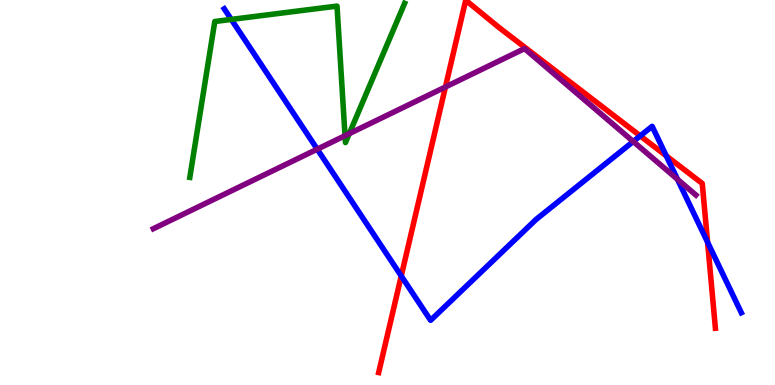[{'lines': ['blue', 'red'], 'intersections': [{'x': 5.18, 'y': 2.83}, {'x': 8.26, 'y': 6.47}, {'x': 8.6, 'y': 5.95}, {'x': 9.13, 'y': 3.71}]}, {'lines': ['green', 'red'], 'intersections': []}, {'lines': ['purple', 'red'], 'intersections': [{'x': 5.75, 'y': 7.74}]}, {'lines': ['blue', 'green'], 'intersections': [{'x': 2.98, 'y': 9.5}]}, {'lines': ['blue', 'purple'], 'intersections': [{'x': 4.09, 'y': 6.13}, {'x': 8.17, 'y': 6.32}, {'x': 8.74, 'y': 5.34}]}, {'lines': ['green', 'purple'], 'intersections': [{'x': 4.45, 'y': 6.48}, {'x': 4.51, 'y': 6.53}]}]